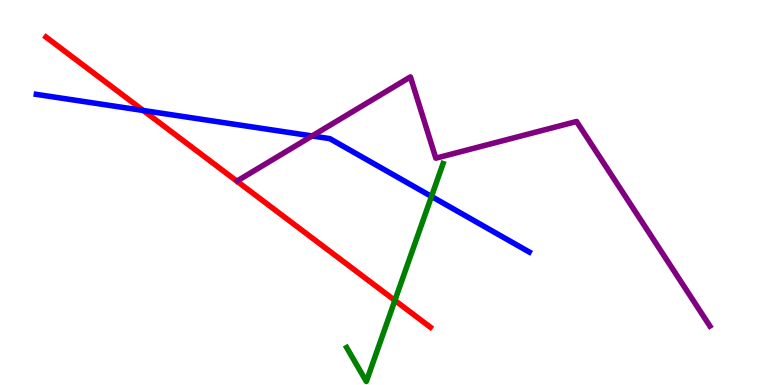[{'lines': ['blue', 'red'], 'intersections': [{'x': 1.85, 'y': 7.13}]}, {'lines': ['green', 'red'], 'intersections': [{'x': 5.1, 'y': 2.2}]}, {'lines': ['purple', 'red'], 'intersections': []}, {'lines': ['blue', 'green'], 'intersections': [{'x': 5.57, 'y': 4.9}]}, {'lines': ['blue', 'purple'], 'intersections': [{'x': 4.03, 'y': 6.47}]}, {'lines': ['green', 'purple'], 'intersections': []}]